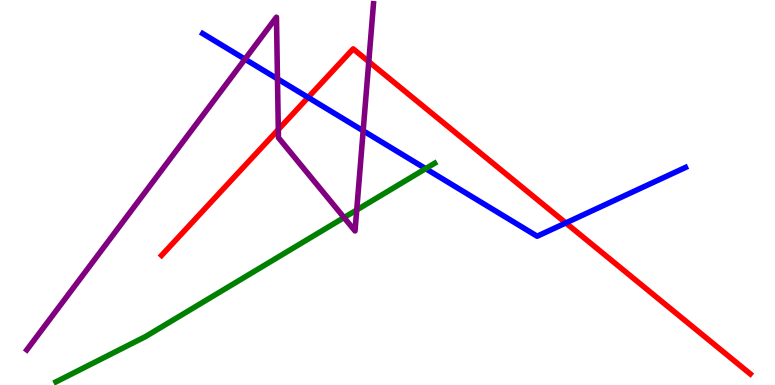[{'lines': ['blue', 'red'], 'intersections': [{'x': 3.98, 'y': 7.47}, {'x': 7.3, 'y': 4.21}]}, {'lines': ['green', 'red'], 'intersections': []}, {'lines': ['purple', 'red'], 'intersections': [{'x': 3.59, 'y': 6.63}, {'x': 4.76, 'y': 8.4}]}, {'lines': ['blue', 'green'], 'intersections': [{'x': 5.49, 'y': 5.62}]}, {'lines': ['blue', 'purple'], 'intersections': [{'x': 3.16, 'y': 8.46}, {'x': 3.58, 'y': 7.95}, {'x': 4.69, 'y': 6.6}]}, {'lines': ['green', 'purple'], 'intersections': [{'x': 4.44, 'y': 4.35}, {'x': 4.6, 'y': 4.55}]}]